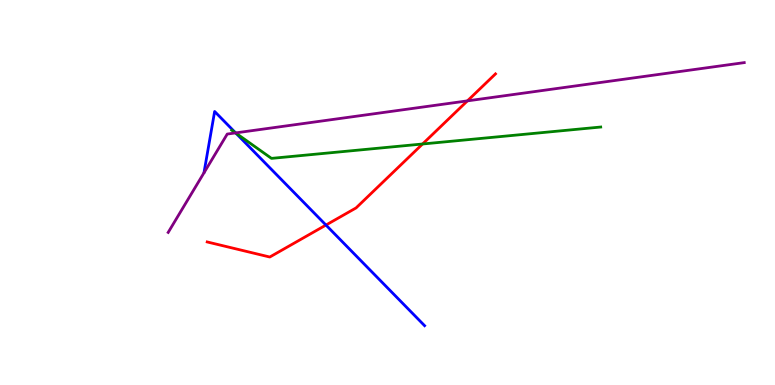[{'lines': ['blue', 'red'], 'intersections': [{'x': 4.21, 'y': 4.15}]}, {'lines': ['green', 'red'], 'intersections': [{'x': 5.45, 'y': 6.26}]}, {'lines': ['purple', 'red'], 'intersections': [{'x': 6.03, 'y': 7.38}]}, {'lines': ['blue', 'green'], 'intersections': [{'x': 3.04, 'y': 6.54}]}, {'lines': ['blue', 'purple'], 'intersections': [{'x': 3.04, 'y': 6.55}]}, {'lines': ['green', 'purple'], 'intersections': [{'x': 3.04, 'y': 6.55}]}]